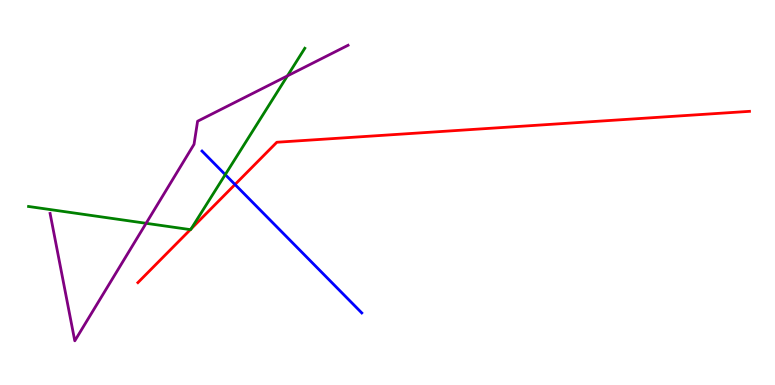[{'lines': ['blue', 'red'], 'intersections': [{'x': 3.03, 'y': 5.21}]}, {'lines': ['green', 'red'], 'intersections': [{'x': 2.46, 'y': 4.04}, {'x': 2.47, 'y': 4.06}]}, {'lines': ['purple', 'red'], 'intersections': []}, {'lines': ['blue', 'green'], 'intersections': [{'x': 2.91, 'y': 5.46}]}, {'lines': ['blue', 'purple'], 'intersections': []}, {'lines': ['green', 'purple'], 'intersections': [{'x': 1.89, 'y': 4.2}, {'x': 3.71, 'y': 8.03}]}]